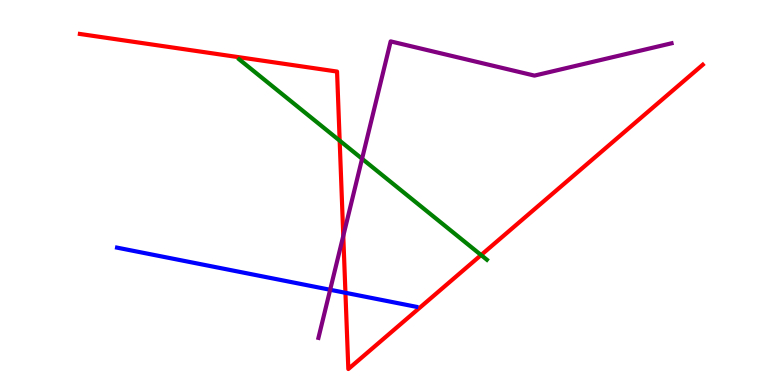[{'lines': ['blue', 'red'], 'intersections': [{'x': 4.46, 'y': 2.4}]}, {'lines': ['green', 'red'], 'intersections': [{'x': 4.38, 'y': 6.35}, {'x': 6.21, 'y': 3.38}]}, {'lines': ['purple', 'red'], 'intersections': [{'x': 4.43, 'y': 3.87}]}, {'lines': ['blue', 'green'], 'intersections': []}, {'lines': ['blue', 'purple'], 'intersections': [{'x': 4.26, 'y': 2.47}]}, {'lines': ['green', 'purple'], 'intersections': [{'x': 4.67, 'y': 5.88}]}]